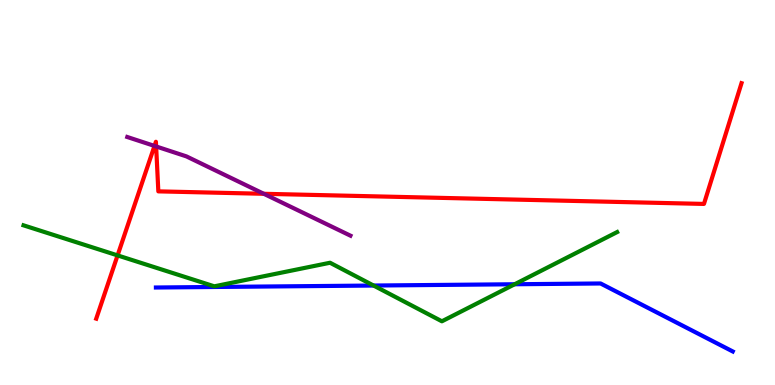[{'lines': ['blue', 'red'], 'intersections': []}, {'lines': ['green', 'red'], 'intersections': [{'x': 1.52, 'y': 3.37}]}, {'lines': ['purple', 'red'], 'intersections': [{'x': 1.99, 'y': 6.21}, {'x': 2.01, 'y': 6.2}, {'x': 3.4, 'y': 4.97}]}, {'lines': ['blue', 'green'], 'intersections': [{'x': 4.82, 'y': 2.58}, {'x': 6.64, 'y': 2.62}]}, {'lines': ['blue', 'purple'], 'intersections': []}, {'lines': ['green', 'purple'], 'intersections': []}]